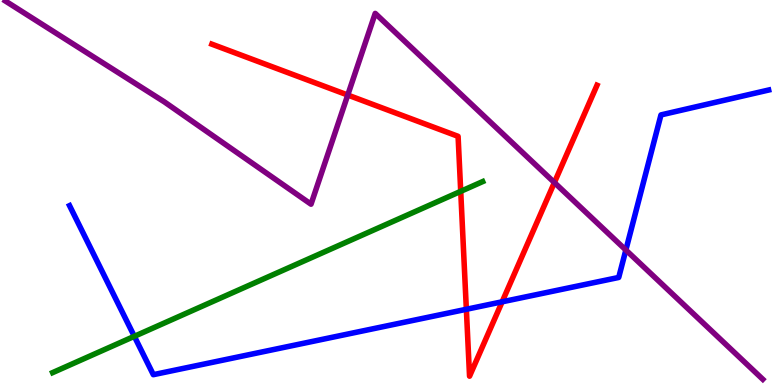[{'lines': ['blue', 'red'], 'intersections': [{'x': 6.02, 'y': 1.97}, {'x': 6.48, 'y': 2.16}]}, {'lines': ['green', 'red'], 'intersections': [{'x': 5.94, 'y': 5.03}]}, {'lines': ['purple', 'red'], 'intersections': [{'x': 4.49, 'y': 7.53}, {'x': 7.15, 'y': 5.26}]}, {'lines': ['blue', 'green'], 'intersections': [{'x': 1.73, 'y': 1.26}]}, {'lines': ['blue', 'purple'], 'intersections': [{'x': 8.08, 'y': 3.51}]}, {'lines': ['green', 'purple'], 'intersections': []}]